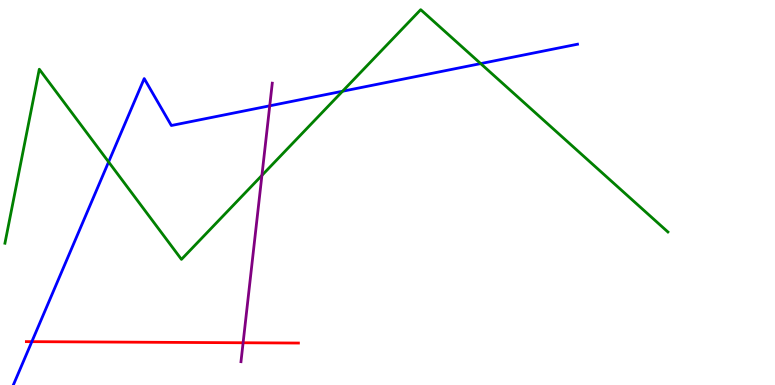[{'lines': ['blue', 'red'], 'intersections': [{'x': 0.411, 'y': 1.13}]}, {'lines': ['green', 'red'], 'intersections': []}, {'lines': ['purple', 'red'], 'intersections': [{'x': 3.14, 'y': 1.1}]}, {'lines': ['blue', 'green'], 'intersections': [{'x': 1.4, 'y': 5.79}, {'x': 4.42, 'y': 7.63}, {'x': 6.2, 'y': 8.35}]}, {'lines': ['blue', 'purple'], 'intersections': [{'x': 3.48, 'y': 7.25}]}, {'lines': ['green', 'purple'], 'intersections': [{'x': 3.38, 'y': 5.44}]}]